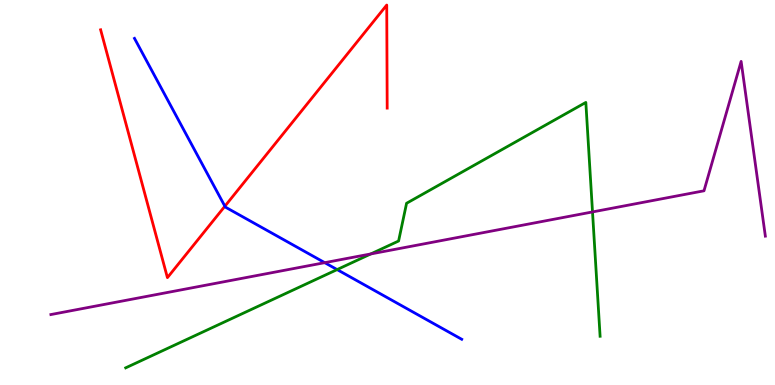[{'lines': ['blue', 'red'], 'intersections': [{'x': 2.9, 'y': 4.64}]}, {'lines': ['green', 'red'], 'intersections': []}, {'lines': ['purple', 'red'], 'intersections': []}, {'lines': ['blue', 'green'], 'intersections': [{'x': 4.35, 'y': 3.0}]}, {'lines': ['blue', 'purple'], 'intersections': [{'x': 4.19, 'y': 3.18}]}, {'lines': ['green', 'purple'], 'intersections': [{'x': 4.78, 'y': 3.4}, {'x': 7.65, 'y': 4.5}]}]